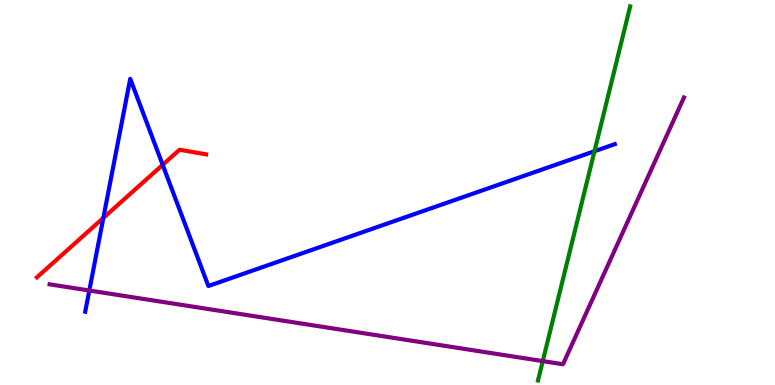[{'lines': ['blue', 'red'], 'intersections': [{'x': 1.33, 'y': 4.34}, {'x': 2.1, 'y': 5.72}]}, {'lines': ['green', 'red'], 'intersections': []}, {'lines': ['purple', 'red'], 'intersections': []}, {'lines': ['blue', 'green'], 'intersections': [{'x': 7.67, 'y': 6.07}]}, {'lines': ['blue', 'purple'], 'intersections': [{'x': 1.15, 'y': 2.45}]}, {'lines': ['green', 'purple'], 'intersections': [{'x': 7.0, 'y': 0.621}]}]